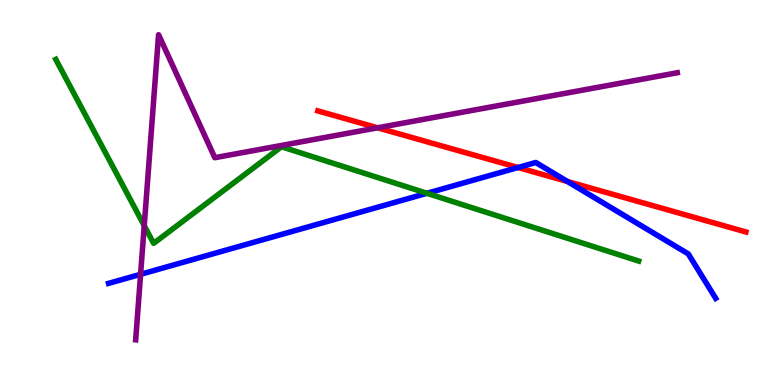[{'lines': ['blue', 'red'], 'intersections': [{'x': 6.68, 'y': 5.65}, {'x': 7.32, 'y': 5.29}]}, {'lines': ['green', 'red'], 'intersections': []}, {'lines': ['purple', 'red'], 'intersections': [{'x': 4.87, 'y': 6.68}]}, {'lines': ['blue', 'green'], 'intersections': [{'x': 5.51, 'y': 4.98}]}, {'lines': ['blue', 'purple'], 'intersections': [{'x': 1.81, 'y': 2.87}]}, {'lines': ['green', 'purple'], 'intersections': [{'x': 1.86, 'y': 4.14}]}]